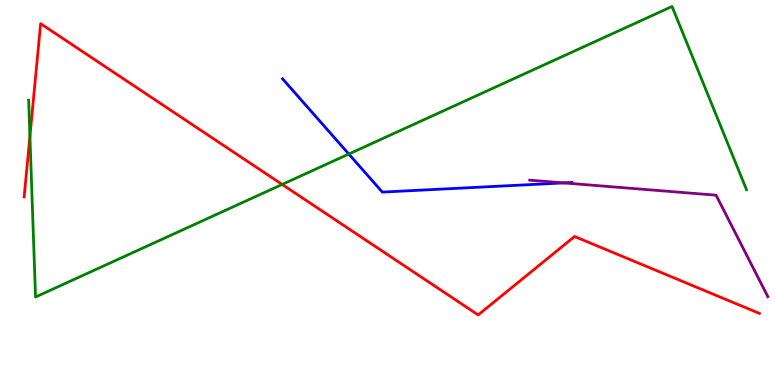[{'lines': ['blue', 'red'], 'intersections': []}, {'lines': ['green', 'red'], 'intersections': [{'x': 0.386, 'y': 6.46}, {'x': 3.64, 'y': 5.21}]}, {'lines': ['purple', 'red'], 'intersections': []}, {'lines': ['blue', 'green'], 'intersections': [{'x': 4.5, 'y': 6.0}]}, {'lines': ['blue', 'purple'], 'intersections': [{'x': 7.27, 'y': 5.25}]}, {'lines': ['green', 'purple'], 'intersections': []}]